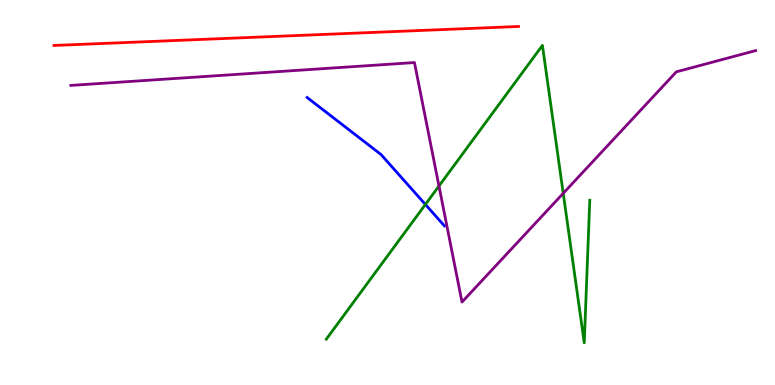[{'lines': ['blue', 'red'], 'intersections': []}, {'lines': ['green', 'red'], 'intersections': []}, {'lines': ['purple', 'red'], 'intersections': []}, {'lines': ['blue', 'green'], 'intersections': [{'x': 5.49, 'y': 4.69}]}, {'lines': ['blue', 'purple'], 'intersections': []}, {'lines': ['green', 'purple'], 'intersections': [{'x': 5.66, 'y': 5.17}, {'x': 7.27, 'y': 4.98}]}]